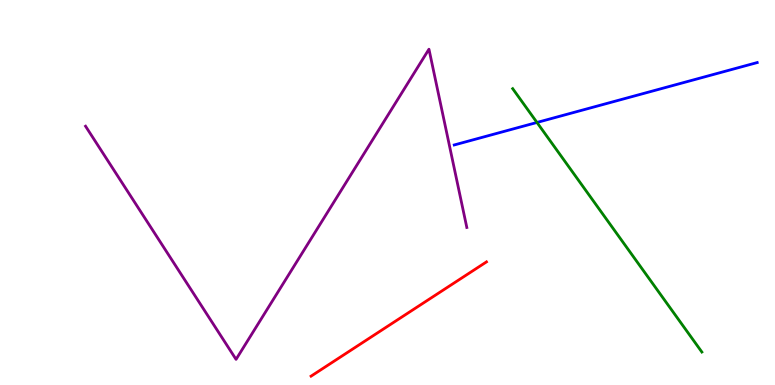[{'lines': ['blue', 'red'], 'intersections': []}, {'lines': ['green', 'red'], 'intersections': []}, {'lines': ['purple', 'red'], 'intersections': []}, {'lines': ['blue', 'green'], 'intersections': [{'x': 6.93, 'y': 6.82}]}, {'lines': ['blue', 'purple'], 'intersections': []}, {'lines': ['green', 'purple'], 'intersections': []}]